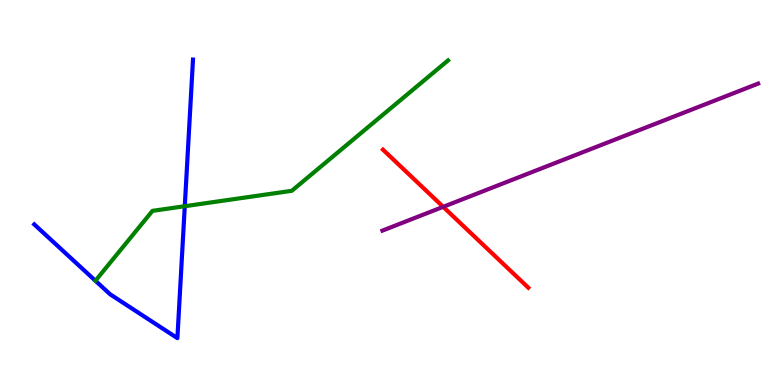[{'lines': ['blue', 'red'], 'intersections': []}, {'lines': ['green', 'red'], 'intersections': []}, {'lines': ['purple', 'red'], 'intersections': [{'x': 5.72, 'y': 4.63}]}, {'lines': ['blue', 'green'], 'intersections': [{'x': 2.38, 'y': 4.64}]}, {'lines': ['blue', 'purple'], 'intersections': []}, {'lines': ['green', 'purple'], 'intersections': []}]